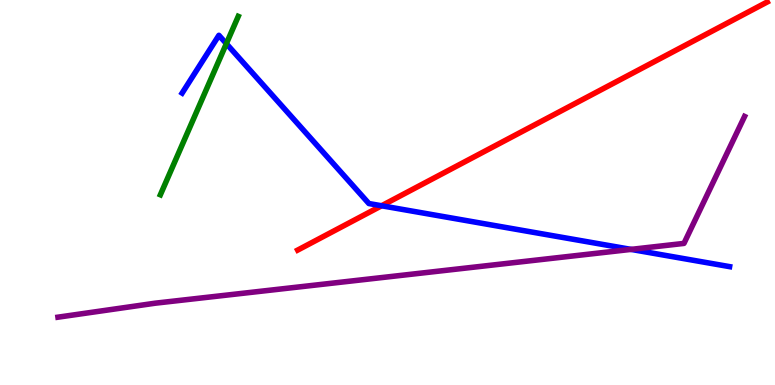[{'lines': ['blue', 'red'], 'intersections': [{'x': 4.92, 'y': 4.66}]}, {'lines': ['green', 'red'], 'intersections': []}, {'lines': ['purple', 'red'], 'intersections': []}, {'lines': ['blue', 'green'], 'intersections': [{'x': 2.92, 'y': 8.87}]}, {'lines': ['blue', 'purple'], 'intersections': [{'x': 8.14, 'y': 3.52}]}, {'lines': ['green', 'purple'], 'intersections': []}]